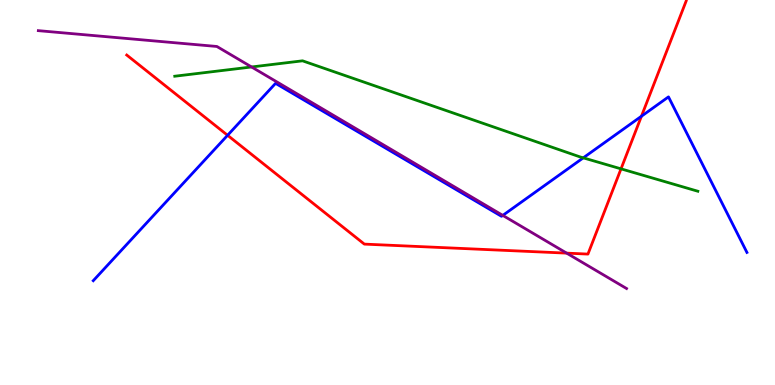[{'lines': ['blue', 'red'], 'intersections': [{'x': 2.94, 'y': 6.49}, {'x': 8.28, 'y': 6.98}]}, {'lines': ['green', 'red'], 'intersections': [{'x': 8.01, 'y': 5.61}]}, {'lines': ['purple', 'red'], 'intersections': [{'x': 7.31, 'y': 3.43}]}, {'lines': ['blue', 'green'], 'intersections': [{'x': 7.53, 'y': 5.9}]}, {'lines': ['blue', 'purple'], 'intersections': [{'x': 6.49, 'y': 4.41}]}, {'lines': ['green', 'purple'], 'intersections': [{'x': 3.25, 'y': 8.26}]}]